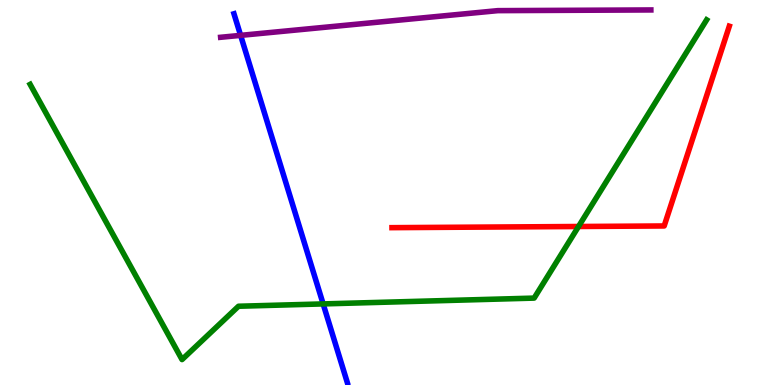[{'lines': ['blue', 'red'], 'intersections': []}, {'lines': ['green', 'red'], 'intersections': [{'x': 7.46, 'y': 4.12}]}, {'lines': ['purple', 'red'], 'intersections': []}, {'lines': ['blue', 'green'], 'intersections': [{'x': 4.17, 'y': 2.11}]}, {'lines': ['blue', 'purple'], 'intersections': [{'x': 3.1, 'y': 9.08}]}, {'lines': ['green', 'purple'], 'intersections': []}]